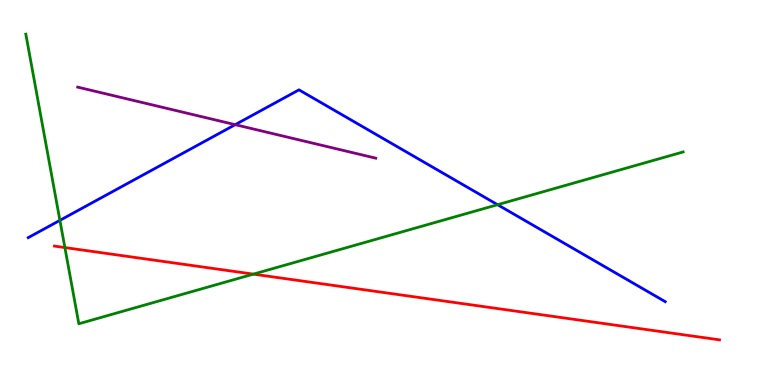[{'lines': ['blue', 'red'], 'intersections': []}, {'lines': ['green', 'red'], 'intersections': [{'x': 0.837, 'y': 3.57}, {'x': 3.27, 'y': 2.88}]}, {'lines': ['purple', 'red'], 'intersections': []}, {'lines': ['blue', 'green'], 'intersections': [{'x': 0.773, 'y': 4.28}, {'x': 6.42, 'y': 4.68}]}, {'lines': ['blue', 'purple'], 'intersections': [{'x': 3.03, 'y': 6.76}]}, {'lines': ['green', 'purple'], 'intersections': []}]